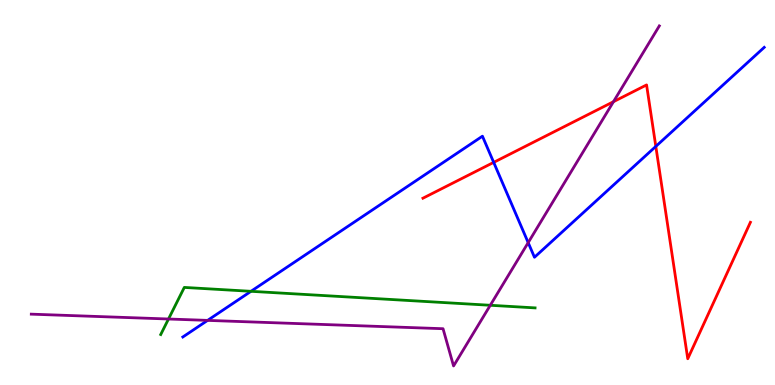[{'lines': ['blue', 'red'], 'intersections': [{'x': 6.37, 'y': 5.78}, {'x': 8.46, 'y': 6.2}]}, {'lines': ['green', 'red'], 'intersections': []}, {'lines': ['purple', 'red'], 'intersections': [{'x': 7.92, 'y': 7.36}]}, {'lines': ['blue', 'green'], 'intersections': [{'x': 3.24, 'y': 2.43}]}, {'lines': ['blue', 'purple'], 'intersections': [{'x': 2.68, 'y': 1.68}, {'x': 6.82, 'y': 3.7}]}, {'lines': ['green', 'purple'], 'intersections': [{'x': 2.17, 'y': 1.71}, {'x': 6.33, 'y': 2.07}]}]